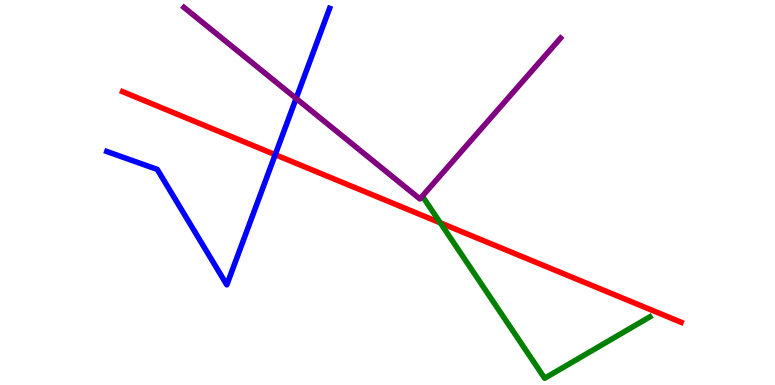[{'lines': ['blue', 'red'], 'intersections': [{'x': 3.55, 'y': 5.98}]}, {'lines': ['green', 'red'], 'intersections': [{'x': 5.68, 'y': 4.21}]}, {'lines': ['purple', 'red'], 'intersections': []}, {'lines': ['blue', 'green'], 'intersections': []}, {'lines': ['blue', 'purple'], 'intersections': [{'x': 3.82, 'y': 7.44}]}, {'lines': ['green', 'purple'], 'intersections': []}]